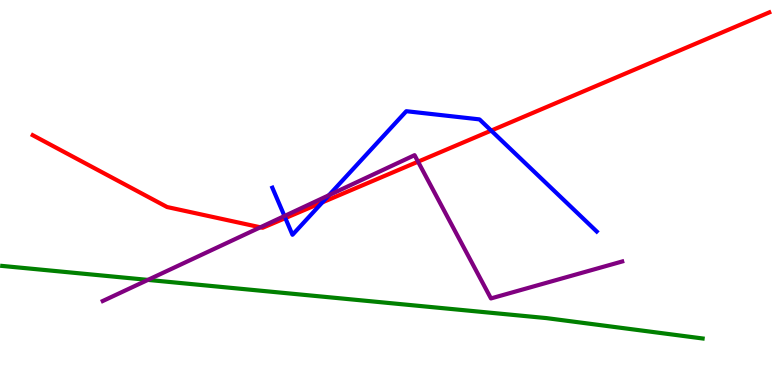[{'lines': ['blue', 'red'], 'intersections': [{'x': 3.68, 'y': 4.34}, {'x': 4.16, 'y': 4.74}, {'x': 6.34, 'y': 6.61}]}, {'lines': ['green', 'red'], 'intersections': []}, {'lines': ['purple', 'red'], 'intersections': [{'x': 3.36, 'y': 4.1}, {'x': 5.39, 'y': 5.8}]}, {'lines': ['blue', 'green'], 'intersections': []}, {'lines': ['blue', 'purple'], 'intersections': [{'x': 3.67, 'y': 4.39}, {'x': 4.24, 'y': 4.93}]}, {'lines': ['green', 'purple'], 'intersections': [{'x': 1.91, 'y': 2.73}]}]